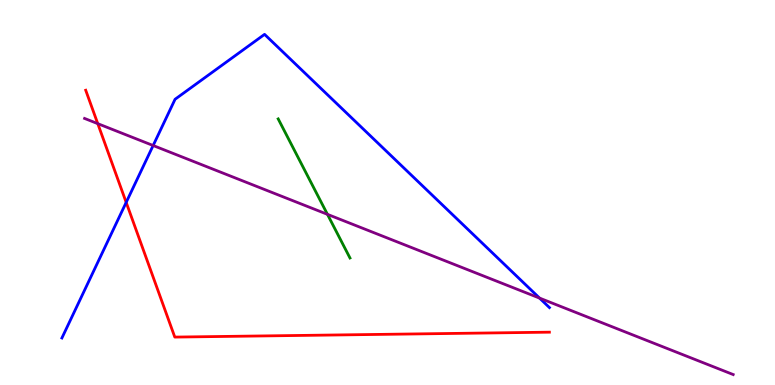[{'lines': ['blue', 'red'], 'intersections': [{'x': 1.63, 'y': 4.74}]}, {'lines': ['green', 'red'], 'intersections': []}, {'lines': ['purple', 'red'], 'intersections': [{'x': 1.26, 'y': 6.79}]}, {'lines': ['blue', 'green'], 'intersections': []}, {'lines': ['blue', 'purple'], 'intersections': [{'x': 1.98, 'y': 6.22}, {'x': 6.96, 'y': 2.26}]}, {'lines': ['green', 'purple'], 'intersections': [{'x': 4.23, 'y': 4.43}]}]